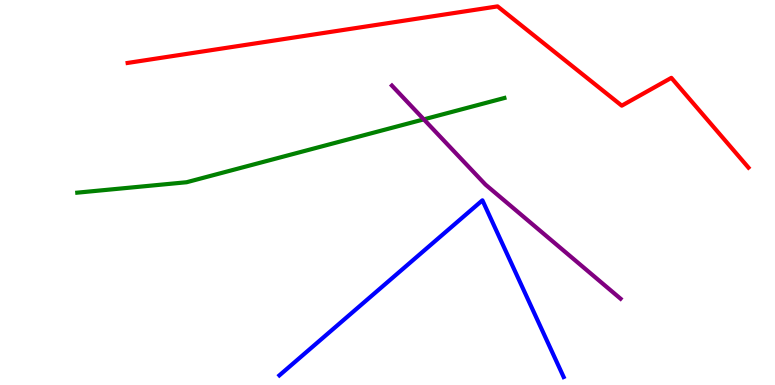[{'lines': ['blue', 'red'], 'intersections': []}, {'lines': ['green', 'red'], 'intersections': []}, {'lines': ['purple', 'red'], 'intersections': []}, {'lines': ['blue', 'green'], 'intersections': []}, {'lines': ['blue', 'purple'], 'intersections': []}, {'lines': ['green', 'purple'], 'intersections': [{'x': 5.47, 'y': 6.9}]}]